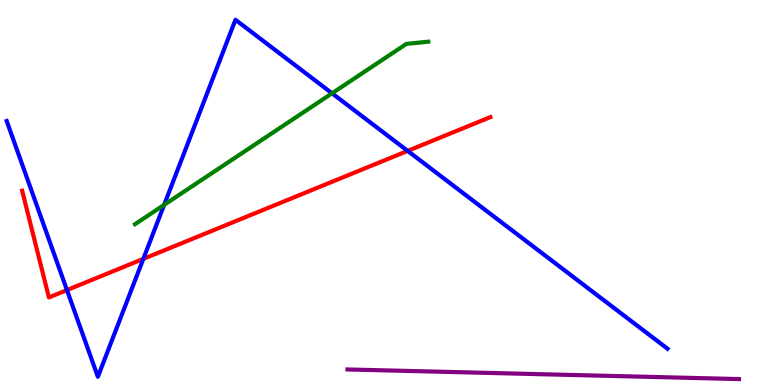[{'lines': ['blue', 'red'], 'intersections': [{'x': 0.864, 'y': 2.47}, {'x': 1.85, 'y': 3.28}, {'x': 5.26, 'y': 6.08}]}, {'lines': ['green', 'red'], 'intersections': []}, {'lines': ['purple', 'red'], 'intersections': []}, {'lines': ['blue', 'green'], 'intersections': [{'x': 2.12, 'y': 4.68}, {'x': 4.28, 'y': 7.58}]}, {'lines': ['blue', 'purple'], 'intersections': []}, {'lines': ['green', 'purple'], 'intersections': []}]